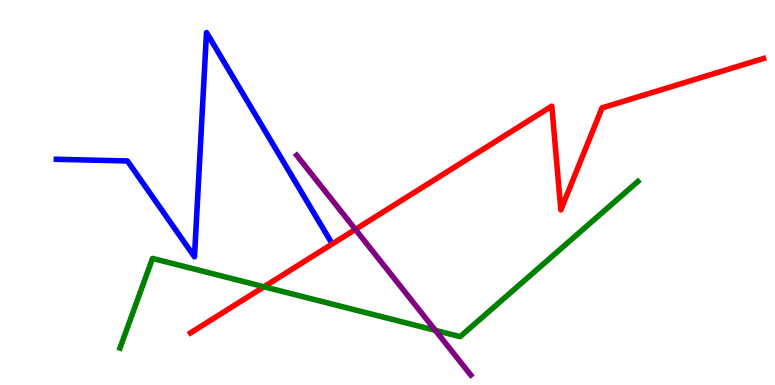[{'lines': ['blue', 'red'], 'intersections': []}, {'lines': ['green', 'red'], 'intersections': [{'x': 3.41, 'y': 2.55}]}, {'lines': ['purple', 'red'], 'intersections': [{'x': 4.59, 'y': 4.04}]}, {'lines': ['blue', 'green'], 'intersections': []}, {'lines': ['blue', 'purple'], 'intersections': []}, {'lines': ['green', 'purple'], 'intersections': [{'x': 5.62, 'y': 1.42}]}]